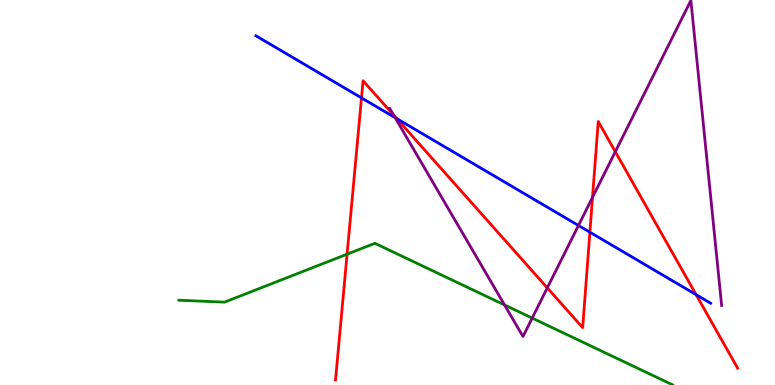[{'lines': ['blue', 'red'], 'intersections': [{'x': 4.66, 'y': 7.46}, {'x': 5.12, 'y': 6.92}, {'x': 7.61, 'y': 3.97}, {'x': 8.98, 'y': 2.35}]}, {'lines': ['green', 'red'], 'intersections': [{'x': 4.48, 'y': 3.4}]}, {'lines': ['purple', 'red'], 'intersections': [{'x': 5.08, 'y': 7.01}, {'x': 7.06, 'y': 2.52}, {'x': 7.65, 'y': 4.87}, {'x': 7.94, 'y': 6.06}]}, {'lines': ['blue', 'green'], 'intersections': []}, {'lines': ['blue', 'purple'], 'intersections': [{'x': 5.1, 'y': 6.94}, {'x': 7.46, 'y': 4.14}]}, {'lines': ['green', 'purple'], 'intersections': [{'x': 6.51, 'y': 2.08}, {'x': 6.87, 'y': 1.74}]}]